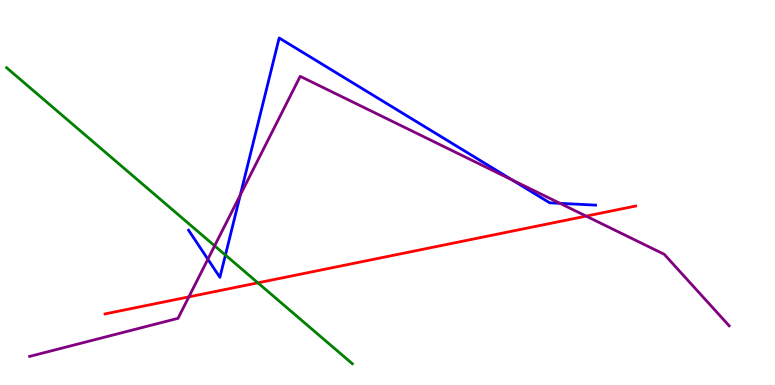[{'lines': ['blue', 'red'], 'intersections': []}, {'lines': ['green', 'red'], 'intersections': [{'x': 3.33, 'y': 2.65}]}, {'lines': ['purple', 'red'], 'intersections': [{'x': 2.44, 'y': 2.29}, {'x': 7.56, 'y': 4.39}]}, {'lines': ['blue', 'green'], 'intersections': [{'x': 2.91, 'y': 3.37}]}, {'lines': ['blue', 'purple'], 'intersections': [{'x': 2.68, 'y': 3.27}, {'x': 3.1, 'y': 4.94}, {'x': 6.61, 'y': 5.33}, {'x': 7.23, 'y': 4.72}]}, {'lines': ['green', 'purple'], 'intersections': [{'x': 2.77, 'y': 3.61}]}]